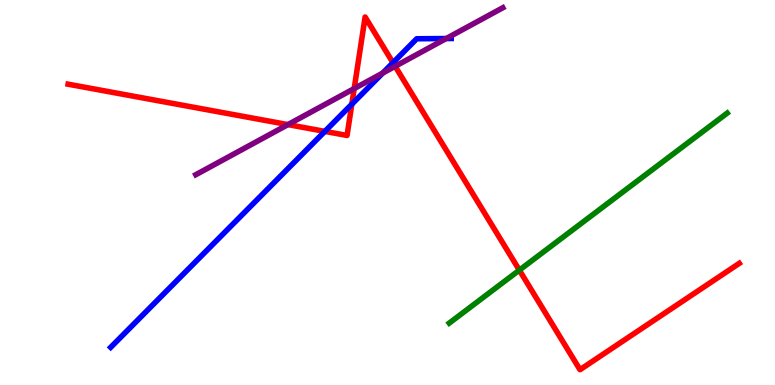[{'lines': ['blue', 'red'], 'intersections': [{'x': 4.19, 'y': 6.59}, {'x': 4.54, 'y': 7.29}, {'x': 5.07, 'y': 8.37}]}, {'lines': ['green', 'red'], 'intersections': [{'x': 6.7, 'y': 2.98}]}, {'lines': ['purple', 'red'], 'intersections': [{'x': 3.72, 'y': 6.76}, {'x': 4.57, 'y': 7.7}, {'x': 5.1, 'y': 8.28}]}, {'lines': ['blue', 'green'], 'intersections': []}, {'lines': ['blue', 'purple'], 'intersections': [{'x': 4.94, 'y': 8.1}, {'x': 5.76, 'y': 9.0}]}, {'lines': ['green', 'purple'], 'intersections': []}]